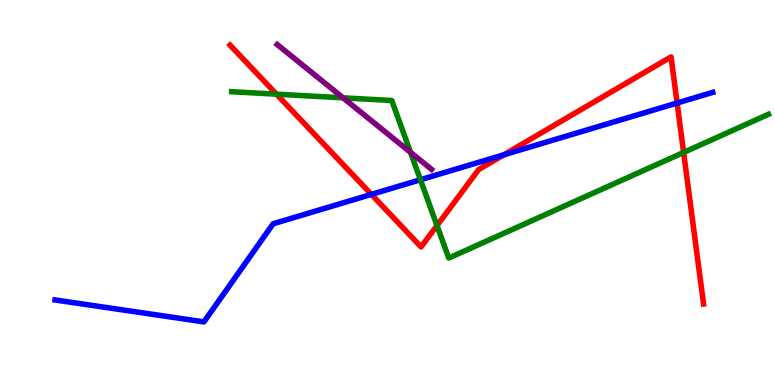[{'lines': ['blue', 'red'], 'intersections': [{'x': 4.79, 'y': 4.95}, {'x': 6.5, 'y': 5.98}, {'x': 8.74, 'y': 7.32}]}, {'lines': ['green', 'red'], 'intersections': [{'x': 3.57, 'y': 7.55}, {'x': 5.64, 'y': 4.14}, {'x': 8.82, 'y': 6.04}]}, {'lines': ['purple', 'red'], 'intersections': []}, {'lines': ['blue', 'green'], 'intersections': [{'x': 5.42, 'y': 5.33}]}, {'lines': ['blue', 'purple'], 'intersections': []}, {'lines': ['green', 'purple'], 'intersections': [{'x': 4.43, 'y': 7.46}, {'x': 5.3, 'y': 6.04}]}]